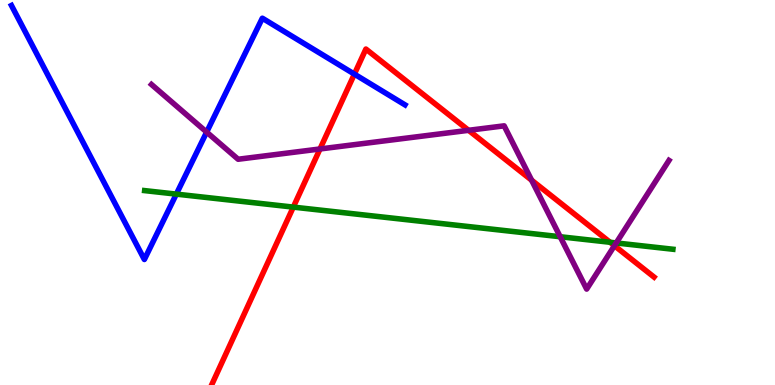[{'lines': ['blue', 'red'], 'intersections': [{'x': 4.57, 'y': 8.08}]}, {'lines': ['green', 'red'], 'intersections': [{'x': 3.78, 'y': 4.62}, {'x': 7.87, 'y': 3.71}]}, {'lines': ['purple', 'red'], 'intersections': [{'x': 4.13, 'y': 6.13}, {'x': 6.05, 'y': 6.62}, {'x': 6.86, 'y': 5.32}, {'x': 7.93, 'y': 3.62}]}, {'lines': ['blue', 'green'], 'intersections': [{'x': 2.28, 'y': 4.96}]}, {'lines': ['blue', 'purple'], 'intersections': [{'x': 2.67, 'y': 6.57}]}, {'lines': ['green', 'purple'], 'intersections': [{'x': 7.23, 'y': 3.85}, {'x': 7.95, 'y': 3.69}]}]